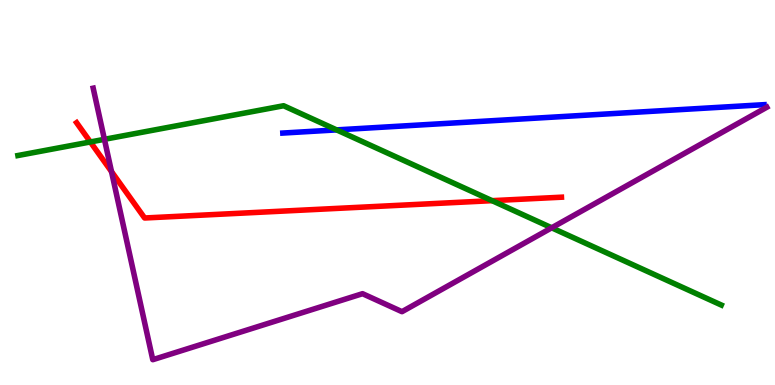[{'lines': ['blue', 'red'], 'intersections': []}, {'lines': ['green', 'red'], 'intersections': [{'x': 1.17, 'y': 6.31}, {'x': 6.35, 'y': 4.79}]}, {'lines': ['purple', 'red'], 'intersections': [{'x': 1.44, 'y': 5.54}]}, {'lines': ['blue', 'green'], 'intersections': [{'x': 4.34, 'y': 6.63}]}, {'lines': ['blue', 'purple'], 'intersections': []}, {'lines': ['green', 'purple'], 'intersections': [{'x': 1.35, 'y': 6.38}, {'x': 7.12, 'y': 4.08}]}]